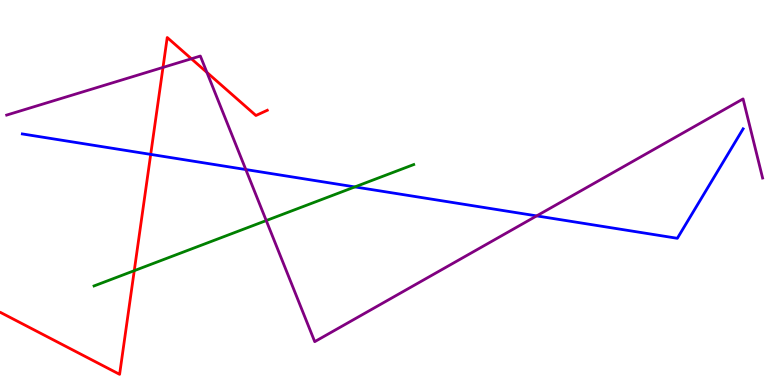[{'lines': ['blue', 'red'], 'intersections': [{'x': 1.94, 'y': 5.99}]}, {'lines': ['green', 'red'], 'intersections': [{'x': 1.73, 'y': 2.97}]}, {'lines': ['purple', 'red'], 'intersections': [{'x': 2.1, 'y': 8.25}, {'x': 2.47, 'y': 8.47}, {'x': 2.67, 'y': 8.12}]}, {'lines': ['blue', 'green'], 'intersections': [{'x': 4.58, 'y': 5.15}]}, {'lines': ['blue', 'purple'], 'intersections': [{'x': 3.17, 'y': 5.6}, {'x': 6.92, 'y': 4.39}]}, {'lines': ['green', 'purple'], 'intersections': [{'x': 3.44, 'y': 4.27}]}]